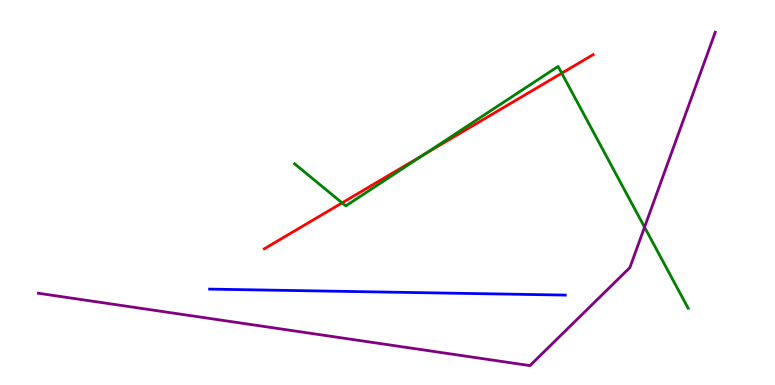[{'lines': ['blue', 'red'], 'intersections': []}, {'lines': ['green', 'red'], 'intersections': [{'x': 4.41, 'y': 4.73}, {'x': 5.47, 'y': 5.99}, {'x': 7.25, 'y': 8.1}]}, {'lines': ['purple', 'red'], 'intersections': []}, {'lines': ['blue', 'green'], 'intersections': []}, {'lines': ['blue', 'purple'], 'intersections': []}, {'lines': ['green', 'purple'], 'intersections': [{'x': 8.32, 'y': 4.1}]}]